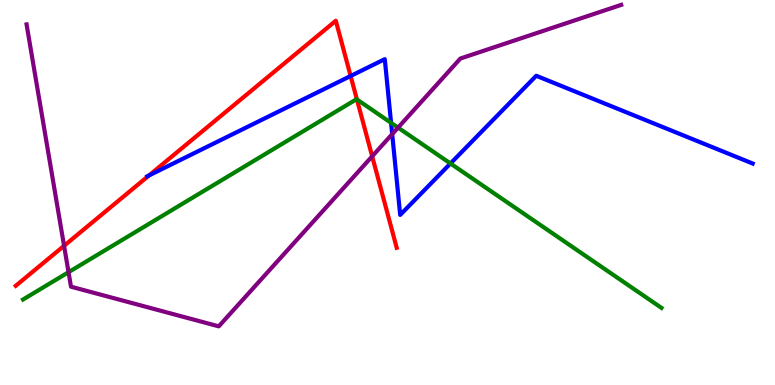[{'lines': ['blue', 'red'], 'intersections': [{'x': 1.92, 'y': 5.44}, {'x': 4.52, 'y': 8.03}]}, {'lines': ['green', 'red'], 'intersections': [{'x': 4.61, 'y': 7.42}]}, {'lines': ['purple', 'red'], 'intersections': [{'x': 0.827, 'y': 3.62}, {'x': 4.8, 'y': 5.94}]}, {'lines': ['blue', 'green'], 'intersections': [{'x': 5.05, 'y': 6.81}, {'x': 5.81, 'y': 5.75}]}, {'lines': ['blue', 'purple'], 'intersections': [{'x': 5.06, 'y': 6.52}]}, {'lines': ['green', 'purple'], 'intersections': [{'x': 0.884, 'y': 2.93}, {'x': 5.14, 'y': 6.69}]}]